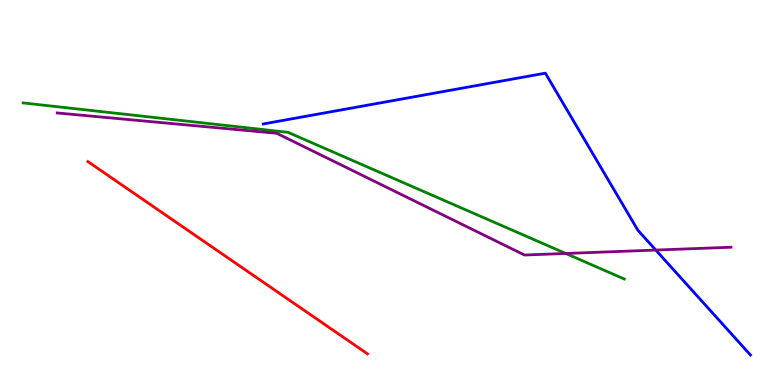[{'lines': ['blue', 'red'], 'intersections': []}, {'lines': ['green', 'red'], 'intersections': []}, {'lines': ['purple', 'red'], 'intersections': []}, {'lines': ['blue', 'green'], 'intersections': []}, {'lines': ['blue', 'purple'], 'intersections': [{'x': 8.46, 'y': 3.5}]}, {'lines': ['green', 'purple'], 'intersections': [{'x': 7.3, 'y': 3.42}]}]